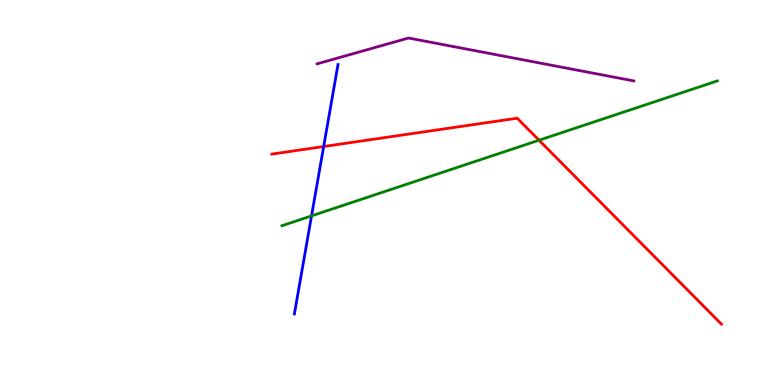[{'lines': ['blue', 'red'], 'intersections': [{'x': 4.18, 'y': 6.19}]}, {'lines': ['green', 'red'], 'intersections': [{'x': 6.96, 'y': 6.36}]}, {'lines': ['purple', 'red'], 'intersections': []}, {'lines': ['blue', 'green'], 'intersections': [{'x': 4.02, 'y': 4.39}]}, {'lines': ['blue', 'purple'], 'intersections': []}, {'lines': ['green', 'purple'], 'intersections': []}]